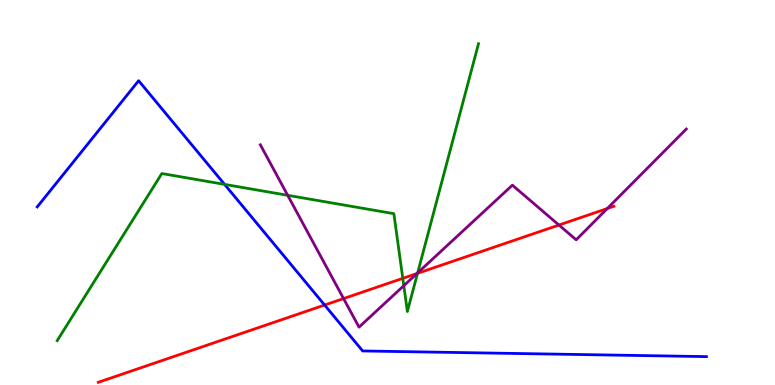[{'lines': ['blue', 'red'], 'intersections': [{'x': 4.19, 'y': 2.08}]}, {'lines': ['green', 'red'], 'intersections': [{'x': 5.2, 'y': 2.77}, {'x': 5.39, 'y': 2.9}]}, {'lines': ['purple', 'red'], 'intersections': [{'x': 4.43, 'y': 2.24}, {'x': 5.38, 'y': 2.9}, {'x': 7.21, 'y': 4.15}, {'x': 7.84, 'y': 4.58}]}, {'lines': ['blue', 'green'], 'intersections': [{'x': 2.9, 'y': 5.21}]}, {'lines': ['blue', 'purple'], 'intersections': []}, {'lines': ['green', 'purple'], 'intersections': [{'x': 3.71, 'y': 4.93}, {'x': 5.21, 'y': 2.58}, {'x': 5.39, 'y': 2.91}]}]